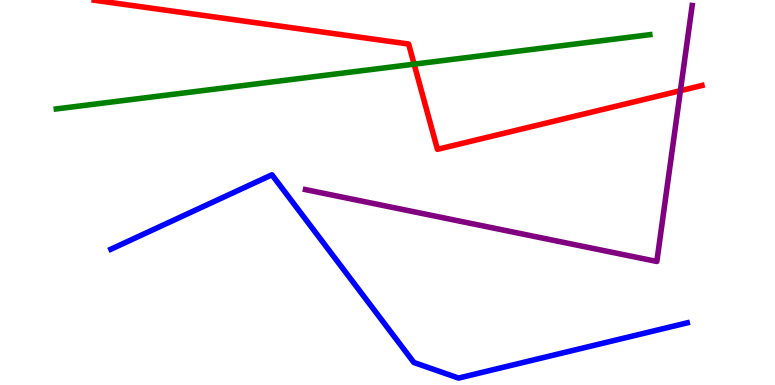[{'lines': ['blue', 'red'], 'intersections': []}, {'lines': ['green', 'red'], 'intersections': [{'x': 5.34, 'y': 8.33}]}, {'lines': ['purple', 'red'], 'intersections': [{'x': 8.78, 'y': 7.64}]}, {'lines': ['blue', 'green'], 'intersections': []}, {'lines': ['blue', 'purple'], 'intersections': []}, {'lines': ['green', 'purple'], 'intersections': []}]